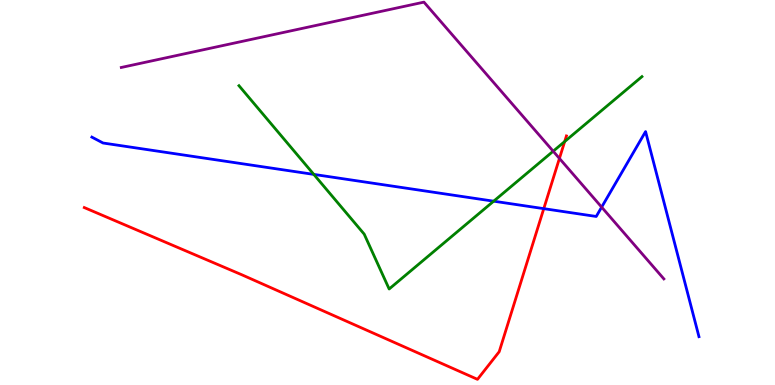[{'lines': ['blue', 'red'], 'intersections': [{'x': 7.02, 'y': 4.58}]}, {'lines': ['green', 'red'], 'intersections': [{'x': 7.29, 'y': 6.32}]}, {'lines': ['purple', 'red'], 'intersections': [{'x': 7.22, 'y': 5.89}]}, {'lines': ['blue', 'green'], 'intersections': [{'x': 4.05, 'y': 5.47}, {'x': 6.37, 'y': 4.77}]}, {'lines': ['blue', 'purple'], 'intersections': [{'x': 7.76, 'y': 4.62}]}, {'lines': ['green', 'purple'], 'intersections': [{'x': 7.14, 'y': 6.07}]}]